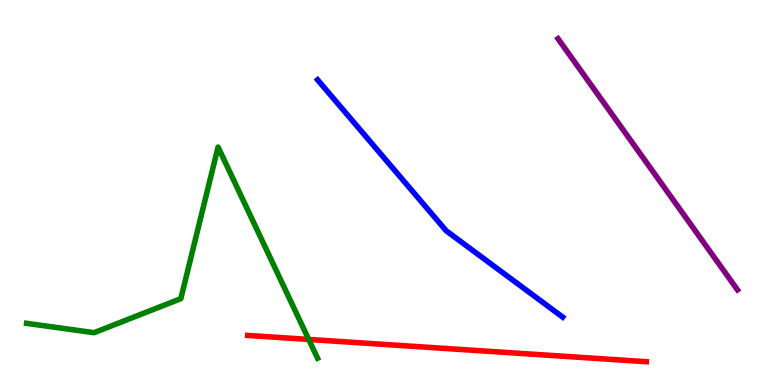[{'lines': ['blue', 'red'], 'intersections': []}, {'lines': ['green', 'red'], 'intersections': [{'x': 3.98, 'y': 1.18}]}, {'lines': ['purple', 'red'], 'intersections': []}, {'lines': ['blue', 'green'], 'intersections': []}, {'lines': ['blue', 'purple'], 'intersections': []}, {'lines': ['green', 'purple'], 'intersections': []}]